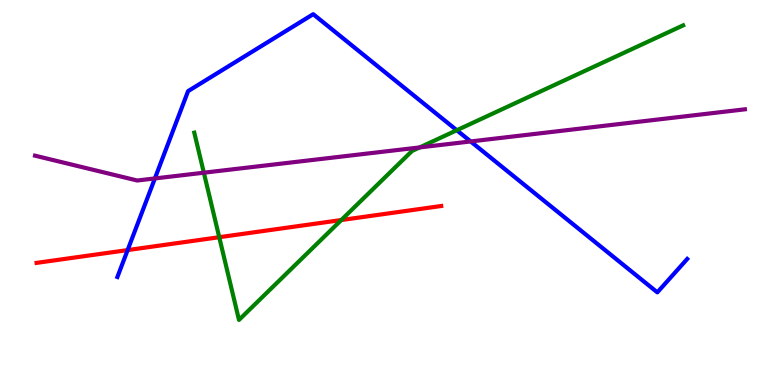[{'lines': ['blue', 'red'], 'intersections': [{'x': 1.65, 'y': 3.5}]}, {'lines': ['green', 'red'], 'intersections': [{'x': 2.83, 'y': 3.84}, {'x': 4.4, 'y': 4.28}]}, {'lines': ['purple', 'red'], 'intersections': []}, {'lines': ['blue', 'green'], 'intersections': [{'x': 5.89, 'y': 6.62}]}, {'lines': ['blue', 'purple'], 'intersections': [{'x': 2.0, 'y': 5.37}, {'x': 6.07, 'y': 6.33}]}, {'lines': ['green', 'purple'], 'intersections': [{'x': 2.63, 'y': 5.51}, {'x': 5.42, 'y': 6.17}]}]